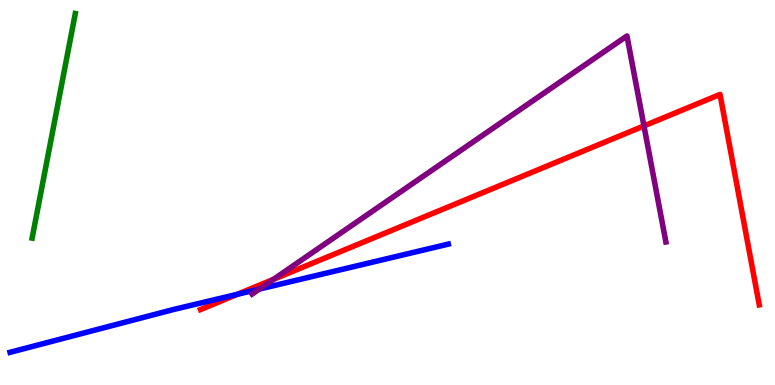[{'lines': ['blue', 'red'], 'intersections': [{'x': 3.06, 'y': 2.36}]}, {'lines': ['green', 'red'], 'intersections': []}, {'lines': ['purple', 'red'], 'intersections': [{'x': 3.53, 'y': 2.74}, {'x': 8.31, 'y': 6.73}]}, {'lines': ['blue', 'green'], 'intersections': []}, {'lines': ['blue', 'purple'], 'intersections': [{'x': 3.35, 'y': 2.49}]}, {'lines': ['green', 'purple'], 'intersections': []}]